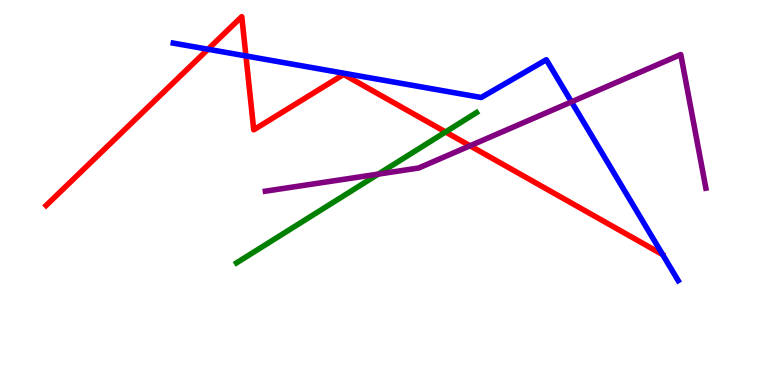[{'lines': ['blue', 'red'], 'intersections': [{'x': 2.68, 'y': 8.72}, {'x': 3.17, 'y': 8.55}]}, {'lines': ['green', 'red'], 'intersections': [{'x': 5.75, 'y': 6.57}]}, {'lines': ['purple', 'red'], 'intersections': [{'x': 6.06, 'y': 6.21}]}, {'lines': ['blue', 'green'], 'intersections': []}, {'lines': ['blue', 'purple'], 'intersections': [{'x': 7.37, 'y': 7.35}]}, {'lines': ['green', 'purple'], 'intersections': [{'x': 4.88, 'y': 5.48}]}]